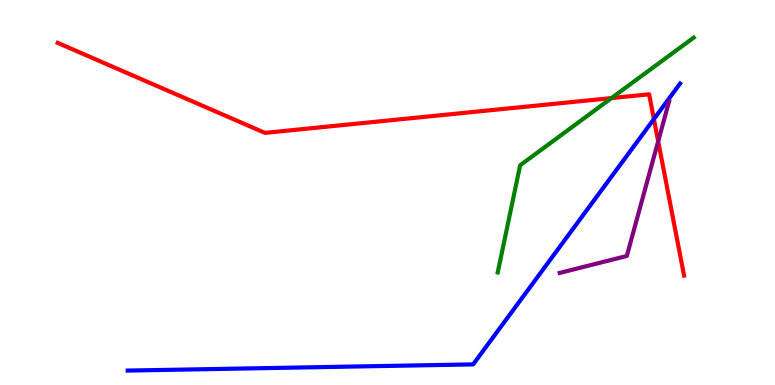[{'lines': ['blue', 'red'], 'intersections': [{'x': 8.44, 'y': 6.91}]}, {'lines': ['green', 'red'], 'intersections': [{'x': 7.89, 'y': 7.45}]}, {'lines': ['purple', 'red'], 'intersections': [{'x': 8.49, 'y': 6.33}]}, {'lines': ['blue', 'green'], 'intersections': []}, {'lines': ['blue', 'purple'], 'intersections': []}, {'lines': ['green', 'purple'], 'intersections': []}]